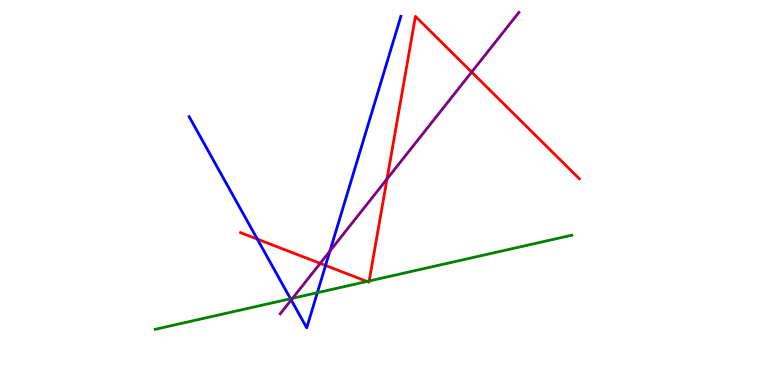[{'lines': ['blue', 'red'], 'intersections': [{'x': 3.32, 'y': 3.79}, {'x': 4.2, 'y': 3.1}]}, {'lines': ['green', 'red'], 'intersections': [{'x': 4.74, 'y': 2.69}, {'x': 4.76, 'y': 2.7}]}, {'lines': ['purple', 'red'], 'intersections': [{'x': 4.13, 'y': 3.16}, {'x': 4.99, 'y': 5.35}, {'x': 6.09, 'y': 8.13}]}, {'lines': ['blue', 'green'], 'intersections': [{'x': 3.75, 'y': 2.24}, {'x': 4.09, 'y': 2.4}]}, {'lines': ['blue', 'purple'], 'intersections': [{'x': 3.76, 'y': 2.21}, {'x': 4.26, 'y': 3.48}]}, {'lines': ['green', 'purple'], 'intersections': [{'x': 3.77, 'y': 2.25}]}]